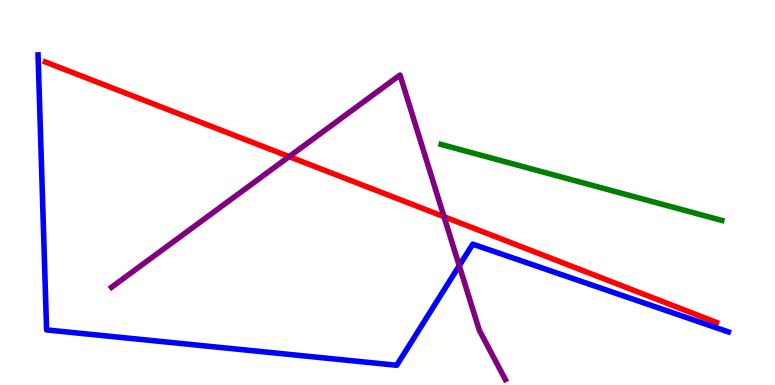[{'lines': ['blue', 'red'], 'intersections': []}, {'lines': ['green', 'red'], 'intersections': []}, {'lines': ['purple', 'red'], 'intersections': [{'x': 3.73, 'y': 5.93}, {'x': 5.73, 'y': 4.37}]}, {'lines': ['blue', 'green'], 'intersections': []}, {'lines': ['blue', 'purple'], 'intersections': [{'x': 5.93, 'y': 3.1}]}, {'lines': ['green', 'purple'], 'intersections': []}]